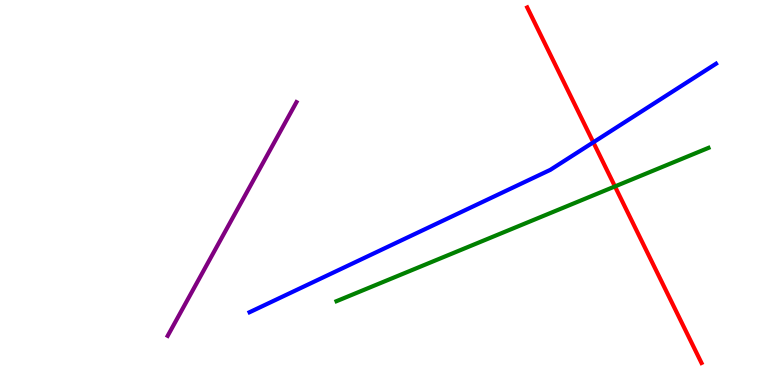[{'lines': ['blue', 'red'], 'intersections': [{'x': 7.66, 'y': 6.3}]}, {'lines': ['green', 'red'], 'intersections': [{'x': 7.93, 'y': 5.16}]}, {'lines': ['purple', 'red'], 'intersections': []}, {'lines': ['blue', 'green'], 'intersections': []}, {'lines': ['blue', 'purple'], 'intersections': []}, {'lines': ['green', 'purple'], 'intersections': []}]